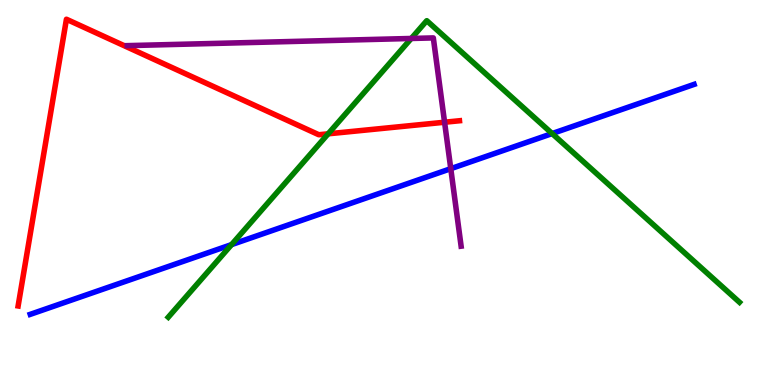[{'lines': ['blue', 'red'], 'intersections': []}, {'lines': ['green', 'red'], 'intersections': [{'x': 4.23, 'y': 6.52}]}, {'lines': ['purple', 'red'], 'intersections': [{'x': 5.74, 'y': 6.83}]}, {'lines': ['blue', 'green'], 'intersections': [{'x': 2.99, 'y': 3.65}, {'x': 7.12, 'y': 6.53}]}, {'lines': ['blue', 'purple'], 'intersections': [{'x': 5.82, 'y': 5.62}]}, {'lines': ['green', 'purple'], 'intersections': [{'x': 5.31, 'y': 9.0}]}]